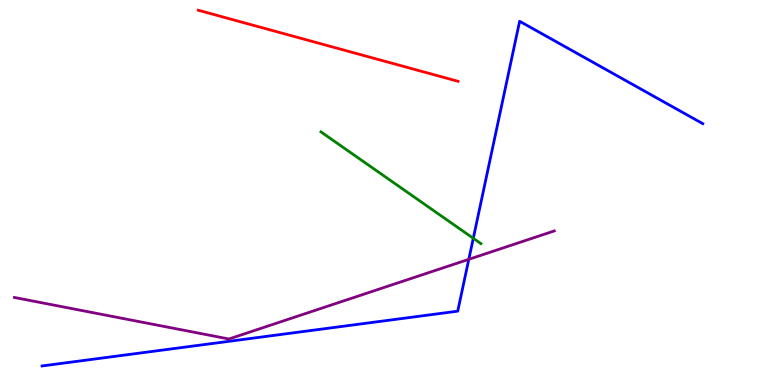[{'lines': ['blue', 'red'], 'intersections': []}, {'lines': ['green', 'red'], 'intersections': []}, {'lines': ['purple', 'red'], 'intersections': []}, {'lines': ['blue', 'green'], 'intersections': [{'x': 6.11, 'y': 3.81}]}, {'lines': ['blue', 'purple'], 'intersections': [{'x': 6.05, 'y': 3.26}]}, {'lines': ['green', 'purple'], 'intersections': []}]